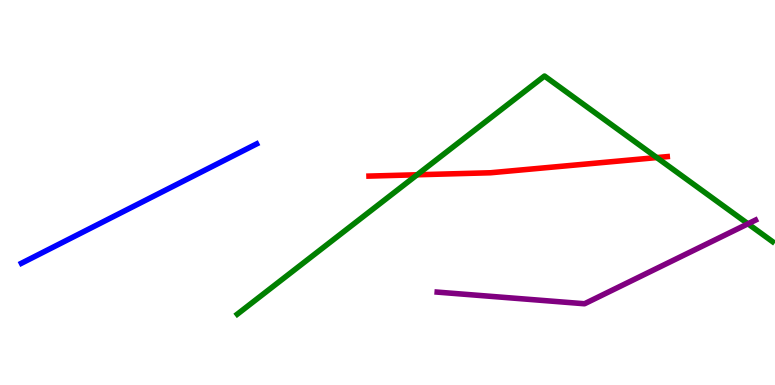[{'lines': ['blue', 'red'], 'intersections': []}, {'lines': ['green', 'red'], 'intersections': [{'x': 5.38, 'y': 5.46}, {'x': 8.47, 'y': 5.91}]}, {'lines': ['purple', 'red'], 'intersections': []}, {'lines': ['blue', 'green'], 'intersections': []}, {'lines': ['blue', 'purple'], 'intersections': []}, {'lines': ['green', 'purple'], 'intersections': [{'x': 9.65, 'y': 4.19}]}]